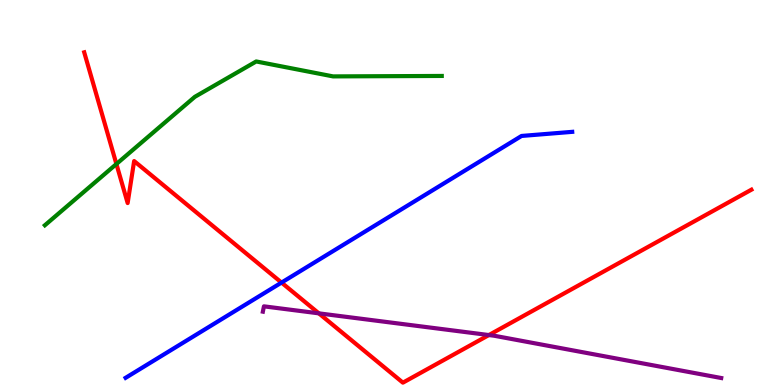[{'lines': ['blue', 'red'], 'intersections': [{'x': 3.63, 'y': 2.66}]}, {'lines': ['green', 'red'], 'intersections': [{'x': 1.5, 'y': 5.74}]}, {'lines': ['purple', 'red'], 'intersections': [{'x': 4.11, 'y': 1.86}, {'x': 6.31, 'y': 1.3}]}, {'lines': ['blue', 'green'], 'intersections': []}, {'lines': ['blue', 'purple'], 'intersections': []}, {'lines': ['green', 'purple'], 'intersections': []}]